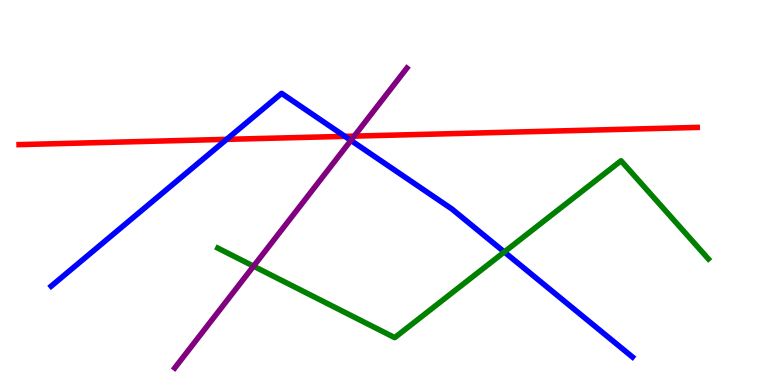[{'lines': ['blue', 'red'], 'intersections': [{'x': 2.92, 'y': 6.38}, {'x': 4.45, 'y': 6.46}]}, {'lines': ['green', 'red'], 'intersections': []}, {'lines': ['purple', 'red'], 'intersections': [{'x': 4.57, 'y': 6.46}]}, {'lines': ['blue', 'green'], 'intersections': [{'x': 6.51, 'y': 3.46}]}, {'lines': ['blue', 'purple'], 'intersections': [{'x': 4.53, 'y': 6.35}]}, {'lines': ['green', 'purple'], 'intersections': [{'x': 3.27, 'y': 3.09}]}]